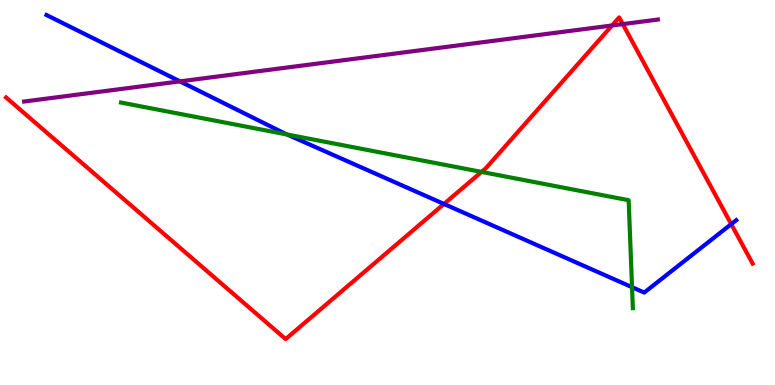[{'lines': ['blue', 'red'], 'intersections': [{'x': 5.73, 'y': 4.7}, {'x': 9.44, 'y': 4.18}]}, {'lines': ['green', 'red'], 'intersections': [{'x': 6.21, 'y': 5.54}]}, {'lines': ['purple', 'red'], 'intersections': [{'x': 7.9, 'y': 9.34}, {'x': 8.04, 'y': 9.37}]}, {'lines': ['blue', 'green'], 'intersections': [{'x': 3.7, 'y': 6.51}, {'x': 8.16, 'y': 2.54}]}, {'lines': ['blue', 'purple'], 'intersections': [{'x': 2.32, 'y': 7.89}]}, {'lines': ['green', 'purple'], 'intersections': []}]